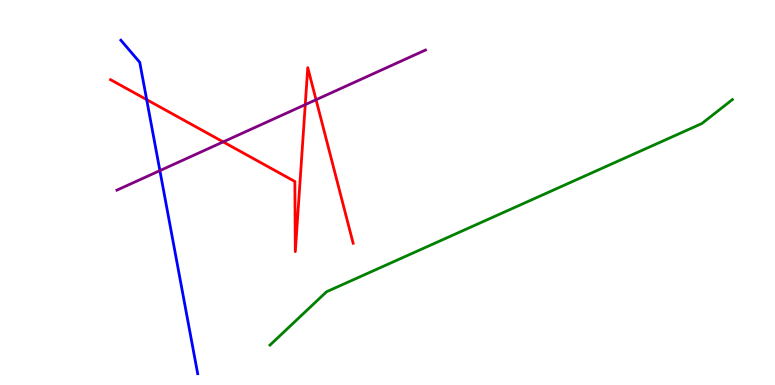[{'lines': ['blue', 'red'], 'intersections': [{'x': 1.89, 'y': 7.41}]}, {'lines': ['green', 'red'], 'intersections': []}, {'lines': ['purple', 'red'], 'intersections': [{'x': 2.88, 'y': 6.31}, {'x': 3.94, 'y': 7.28}, {'x': 4.08, 'y': 7.41}]}, {'lines': ['blue', 'green'], 'intersections': []}, {'lines': ['blue', 'purple'], 'intersections': [{'x': 2.06, 'y': 5.57}]}, {'lines': ['green', 'purple'], 'intersections': []}]